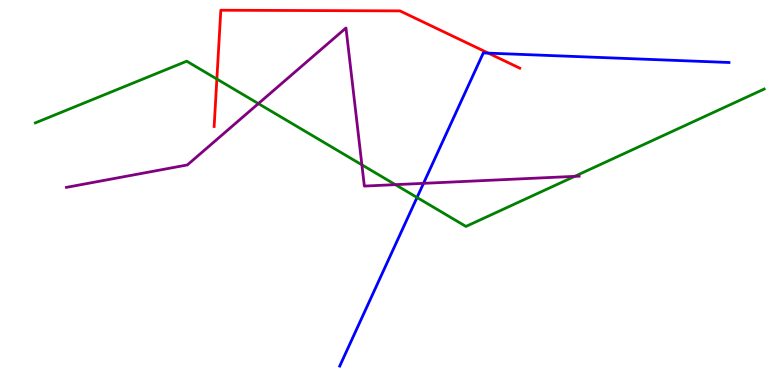[{'lines': ['blue', 'red'], 'intersections': [{'x': 6.3, 'y': 8.62}]}, {'lines': ['green', 'red'], 'intersections': [{'x': 2.8, 'y': 7.95}]}, {'lines': ['purple', 'red'], 'intersections': []}, {'lines': ['blue', 'green'], 'intersections': [{'x': 5.38, 'y': 4.87}]}, {'lines': ['blue', 'purple'], 'intersections': [{'x': 5.46, 'y': 5.24}]}, {'lines': ['green', 'purple'], 'intersections': [{'x': 3.33, 'y': 7.31}, {'x': 4.67, 'y': 5.72}, {'x': 5.1, 'y': 5.2}, {'x': 7.42, 'y': 5.42}]}]